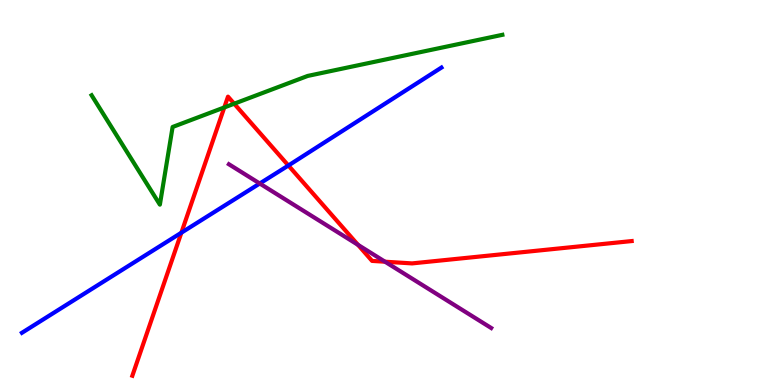[{'lines': ['blue', 'red'], 'intersections': [{'x': 2.34, 'y': 3.96}, {'x': 3.72, 'y': 5.7}]}, {'lines': ['green', 'red'], 'intersections': [{'x': 2.89, 'y': 7.21}, {'x': 3.02, 'y': 7.31}]}, {'lines': ['purple', 'red'], 'intersections': [{'x': 4.62, 'y': 3.64}, {'x': 4.97, 'y': 3.2}]}, {'lines': ['blue', 'green'], 'intersections': []}, {'lines': ['blue', 'purple'], 'intersections': [{'x': 3.35, 'y': 5.23}]}, {'lines': ['green', 'purple'], 'intersections': []}]